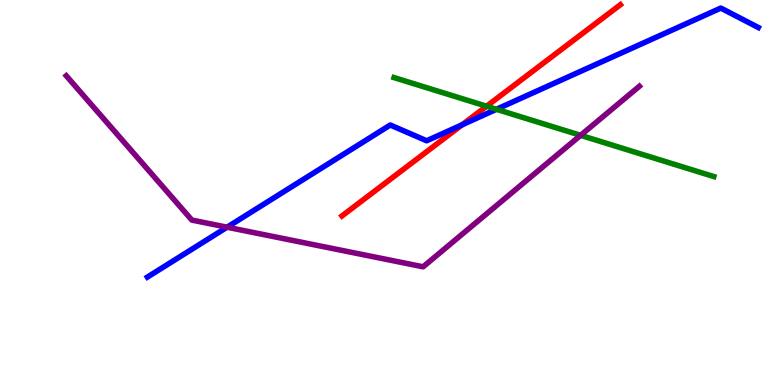[{'lines': ['blue', 'red'], 'intersections': [{'x': 5.96, 'y': 6.76}]}, {'lines': ['green', 'red'], 'intersections': [{'x': 6.28, 'y': 7.24}]}, {'lines': ['purple', 'red'], 'intersections': []}, {'lines': ['blue', 'green'], 'intersections': [{'x': 6.41, 'y': 7.16}]}, {'lines': ['blue', 'purple'], 'intersections': [{'x': 2.93, 'y': 4.1}]}, {'lines': ['green', 'purple'], 'intersections': [{'x': 7.49, 'y': 6.48}]}]